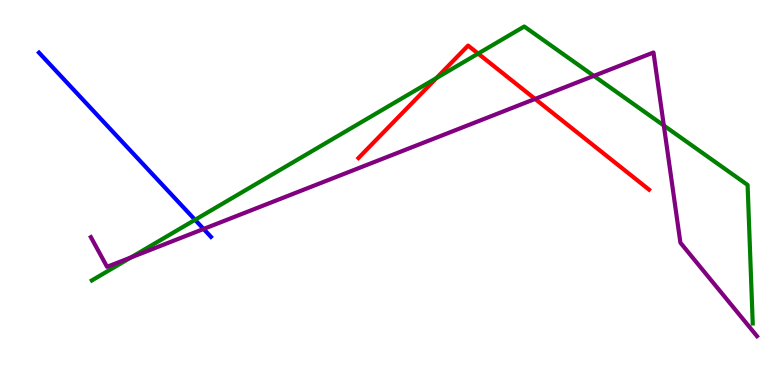[{'lines': ['blue', 'red'], 'intersections': []}, {'lines': ['green', 'red'], 'intersections': [{'x': 5.63, 'y': 7.97}, {'x': 6.17, 'y': 8.61}]}, {'lines': ['purple', 'red'], 'intersections': [{'x': 6.9, 'y': 7.43}]}, {'lines': ['blue', 'green'], 'intersections': [{'x': 2.52, 'y': 4.29}]}, {'lines': ['blue', 'purple'], 'intersections': [{'x': 2.63, 'y': 4.05}]}, {'lines': ['green', 'purple'], 'intersections': [{'x': 1.69, 'y': 3.31}, {'x': 7.66, 'y': 8.03}, {'x': 8.57, 'y': 6.74}]}]